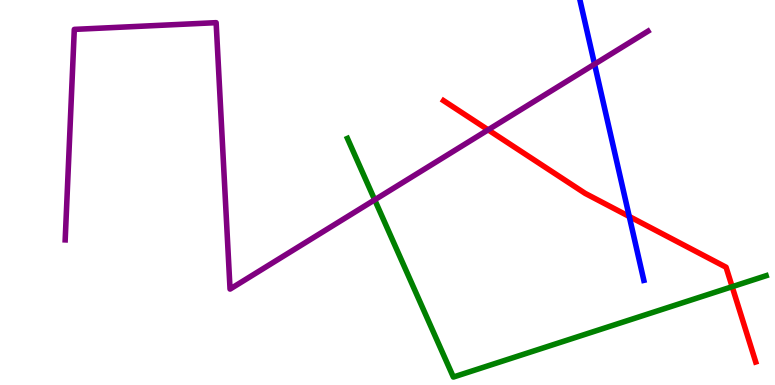[{'lines': ['blue', 'red'], 'intersections': [{'x': 8.12, 'y': 4.38}]}, {'lines': ['green', 'red'], 'intersections': [{'x': 9.45, 'y': 2.55}]}, {'lines': ['purple', 'red'], 'intersections': [{'x': 6.3, 'y': 6.63}]}, {'lines': ['blue', 'green'], 'intersections': []}, {'lines': ['blue', 'purple'], 'intersections': [{'x': 7.67, 'y': 8.33}]}, {'lines': ['green', 'purple'], 'intersections': [{'x': 4.83, 'y': 4.81}]}]